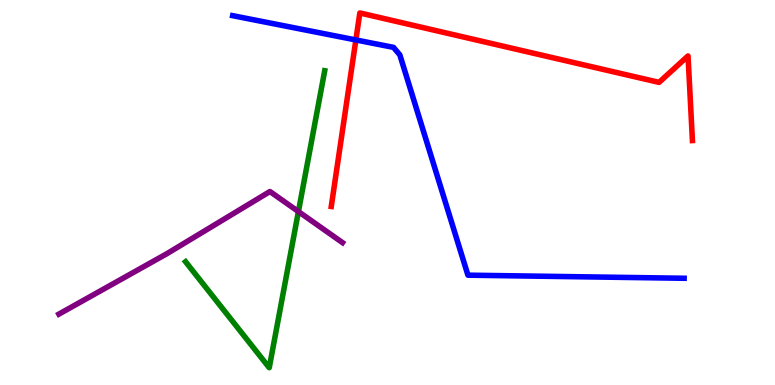[{'lines': ['blue', 'red'], 'intersections': [{'x': 4.59, 'y': 8.96}]}, {'lines': ['green', 'red'], 'intersections': []}, {'lines': ['purple', 'red'], 'intersections': []}, {'lines': ['blue', 'green'], 'intersections': []}, {'lines': ['blue', 'purple'], 'intersections': []}, {'lines': ['green', 'purple'], 'intersections': [{'x': 3.85, 'y': 4.5}]}]